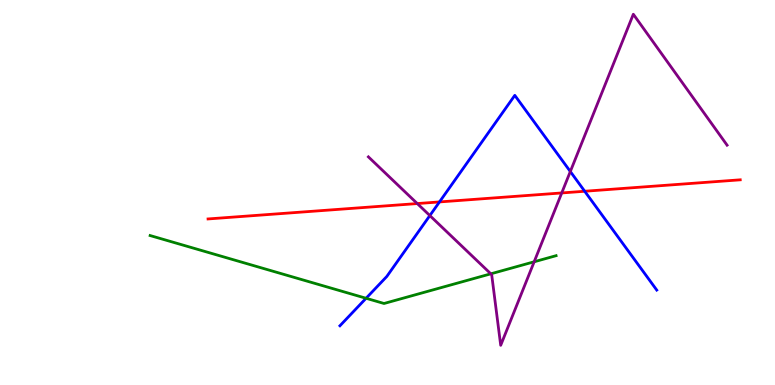[{'lines': ['blue', 'red'], 'intersections': [{'x': 5.67, 'y': 4.76}, {'x': 7.54, 'y': 5.03}]}, {'lines': ['green', 'red'], 'intersections': []}, {'lines': ['purple', 'red'], 'intersections': [{'x': 5.38, 'y': 4.71}, {'x': 7.25, 'y': 4.99}]}, {'lines': ['blue', 'green'], 'intersections': [{'x': 4.72, 'y': 2.25}]}, {'lines': ['blue', 'purple'], 'intersections': [{'x': 5.55, 'y': 4.4}, {'x': 7.36, 'y': 5.54}]}, {'lines': ['green', 'purple'], 'intersections': [{'x': 6.33, 'y': 2.89}, {'x': 6.89, 'y': 3.2}]}]